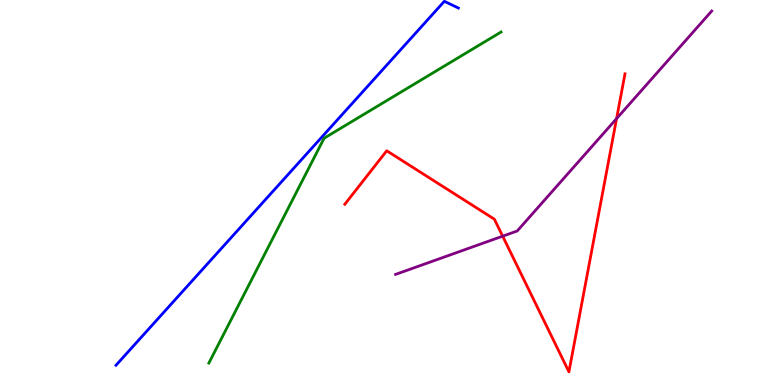[{'lines': ['blue', 'red'], 'intersections': []}, {'lines': ['green', 'red'], 'intersections': []}, {'lines': ['purple', 'red'], 'intersections': [{'x': 6.49, 'y': 3.87}, {'x': 7.96, 'y': 6.92}]}, {'lines': ['blue', 'green'], 'intersections': []}, {'lines': ['blue', 'purple'], 'intersections': []}, {'lines': ['green', 'purple'], 'intersections': []}]